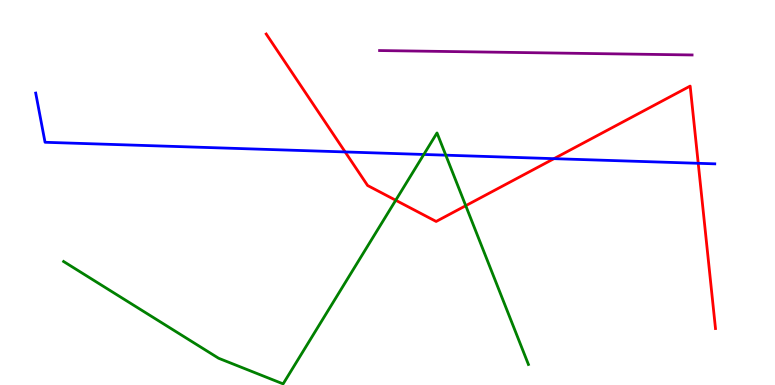[{'lines': ['blue', 'red'], 'intersections': [{'x': 4.45, 'y': 6.05}, {'x': 7.15, 'y': 5.88}, {'x': 9.01, 'y': 5.76}]}, {'lines': ['green', 'red'], 'intersections': [{'x': 5.11, 'y': 4.8}, {'x': 6.01, 'y': 4.66}]}, {'lines': ['purple', 'red'], 'intersections': []}, {'lines': ['blue', 'green'], 'intersections': [{'x': 5.47, 'y': 5.99}, {'x': 5.75, 'y': 5.97}]}, {'lines': ['blue', 'purple'], 'intersections': []}, {'lines': ['green', 'purple'], 'intersections': []}]